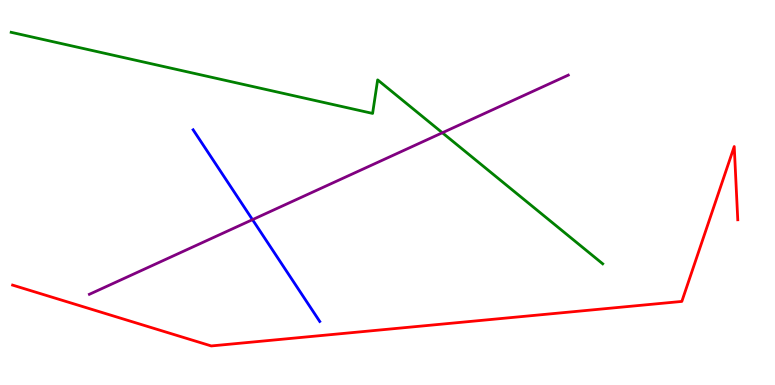[{'lines': ['blue', 'red'], 'intersections': []}, {'lines': ['green', 'red'], 'intersections': []}, {'lines': ['purple', 'red'], 'intersections': []}, {'lines': ['blue', 'green'], 'intersections': []}, {'lines': ['blue', 'purple'], 'intersections': [{'x': 3.26, 'y': 4.29}]}, {'lines': ['green', 'purple'], 'intersections': [{'x': 5.71, 'y': 6.55}]}]